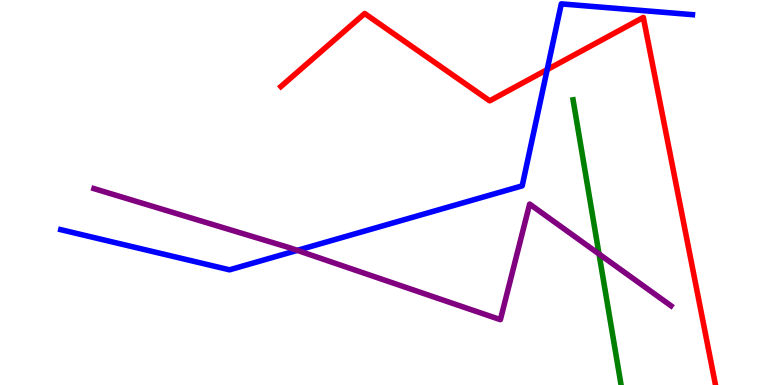[{'lines': ['blue', 'red'], 'intersections': [{'x': 7.06, 'y': 8.19}]}, {'lines': ['green', 'red'], 'intersections': []}, {'lines': ['purple', 'red'], 'intersections': []}, {'lines': ['blue', 'green'], 'intersections': []}, {'lines': ['blue', 'purple'], 'intersections': [{'x': 3.84, 'y': 3.5}]}, {'lines': ['green', 'purple'], 'intersections': [{'x': 7.73, 'y': 3.4}]}]